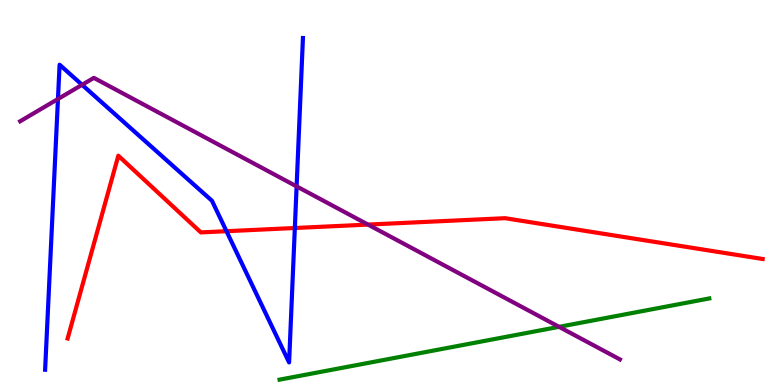[{'lines': ['blue', 'red'], 'intersections': [{'x': 2.92, 'y': 3.99}, {'x': 3.8, 'y': 4.08}]}, {'lines': ['green', 'red'], 'intersections': []}, {'lines': ['purple', 'red'], 'intersections': [{'x': 4.75, 'y': 4.17}]}, {'lines': ['blue', 'green'], 'intersections': []}, {'lines': ['blue', 'purple'], 'intersections': [{'x': 0.748, 'y': 7.43}, {'x': 1.06, 'y': 7.8}, {'x': 3.83, 'y': 5.16}]}, {'lines': ['green', 'purple'], 'intersections': [{'x': 7.21, 'y': 1.51}]}]